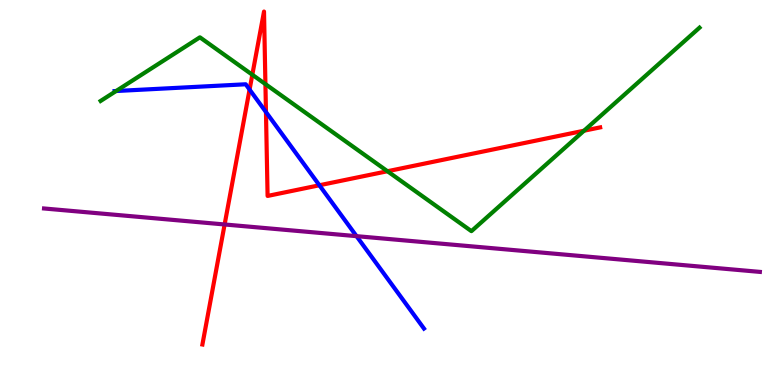[{'lines': ['blue', 'red'], 'intersections': [{'x': 3.22, 'y': 7.67}, {'x': 3.43, 'y': 7.09}, {'x': 4.12, 'y': 5.19}]}, {'lines': ['green', 'red'], 'intersections': [{'x': 3.26, 'y': 8.06}, {'x': 3.42, 'y': 7.82}, {'x': 5.0, 'y': 5.55}, {'x': 7.54, 'y': 6.6}]}, {'lines': ['purple', 'red'], 'intersections': [{'x': 2.9, 'y': 4.17}]}, {'lines': ['blue', 'green'], 'intersections': [{'x': 1.5, 'y': 7.64}]}, {'lines': ['blue', 'purple'], 'intersections': [{'x': 4.6, 'y': 3.87}]}, {'lines': ['green', 'purple'], 'intersections': []}]